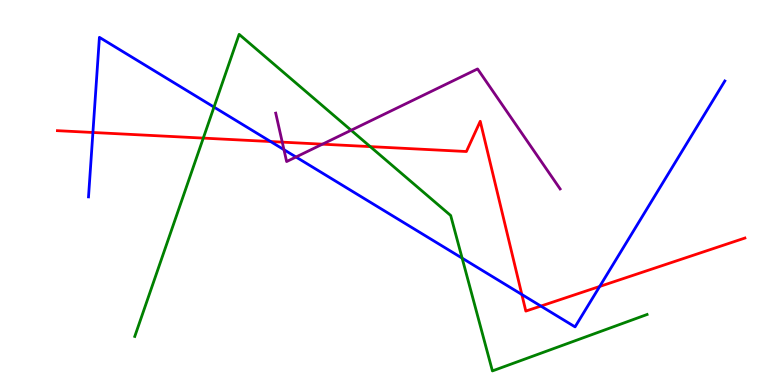[{'lines': ['blue', 'red'], 'intersections': [{'x': 1.2, 'y': 6.56}, {'x': 3.49, 'y': 6.32}, {'x': 6.73, 'y': 2.35}, {'x': 6.98, 'y': 2.05}, {'x': 7.74, 'y': 2.56}]}, {'lines': ['green', 'red'], 'intersections': [{'x': 2.62, 'y': 6.41}, {'x': 4.78, 'y': 6.19}]}, {'lines': ['purple', 'red'], 'intersections': [{'x': 3.64, 'y': 6.31}, {'x': 4.16, 'y': 6.26}]}, {'lines': ['blue', 'green'], 'intersections': [{'x': 2.76, 'y': 7.22}, {'x': 5.96, 'y': 3.3}]}, {'lines': ['blue', 'purple'], 'intersections': [{'x': 3.66, 'y': 6.11}, {'x': 3.82, 'y': 5.92}]}, {'lines': ['green', 'purple'], 'intersections': [{'x': 4.53, 'y': 6.62}]}]